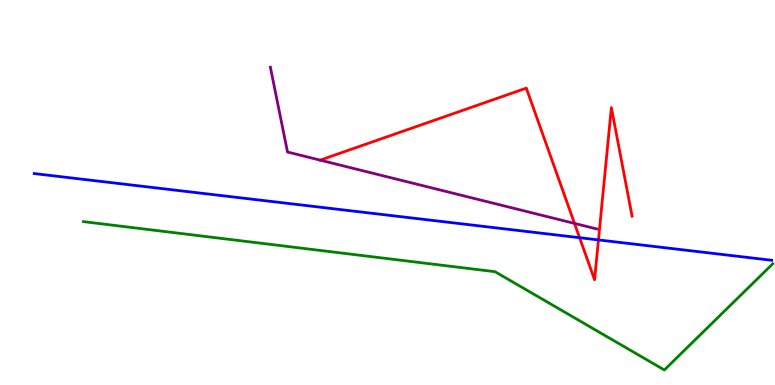[{'lines': ['blue', 'red'], 'intersections': [{'x': 7.48, 'y': 3.83}, {'x': 7.72, 'y': 3.77}]}, {'lines': ['green', 'red'], 'intersections': []}, {'lines': ['purple', 'red'], 'intersections': [{'x': 7.41, 'y': 4.2}]}, {'lines': ['blue', 'green'], 'intersections': []}, {'lines': ['blue', 'purple'], 'intersections': []}, {'lines': ['green', 'purple'], 'intersections': []}]